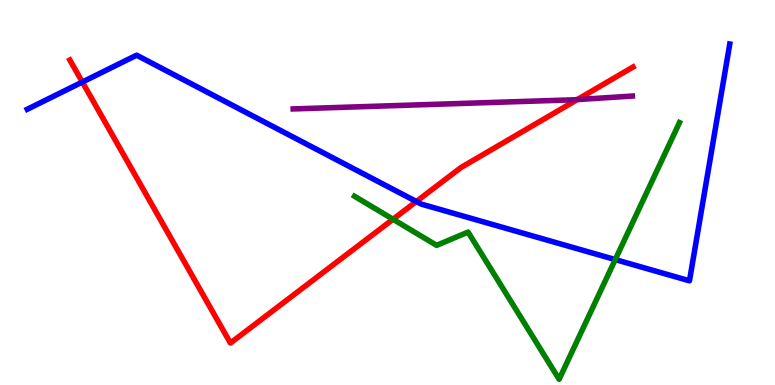[{'lines': ['blue', 'red'], 'intersections': [{'x': 1.06, 'y': 7.87}, {'x': 5.37, 'y': 4.77}]}, {'lines': ['green', 'red'], 'intersections': [{'x': 5.07, 'y': 4.3}]}, {'lines': ['purple', 'red'], 'intersections': [{'x': 7.45, 'y': 7.41}]}, {'lines': ['blue', 'green'], 'intersections': [{'x': 7.94, 'y': 3.26}]}, {'lines': ['blue', 'purple'], 'intersections': []}, {'lines': ['green', 'purple'], 'intersections': []}]